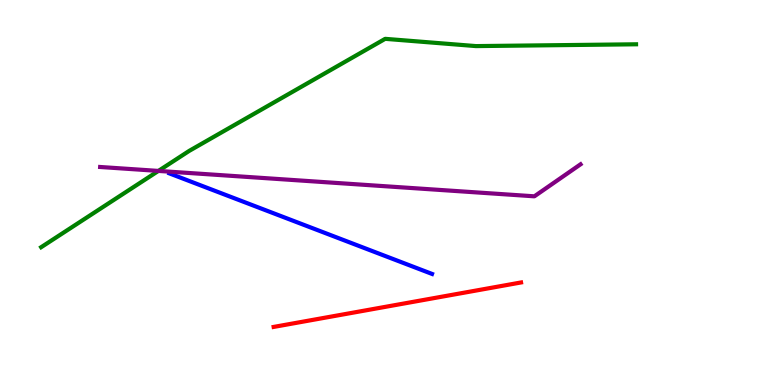[{'lines': ['blue', 'red'], 'intersections': []}, {'lines': ['green', 'red'], 'intersections': []}, {'lines': ['purple', 'red'], 'intersections': []}, {'lines': ['blue', 'green'], 'intersections': []}, {'lines': ['blue', 'purple'], 'intersections': []}, {'lines': ['green', 'purple'], 'intersections': [{'x': 2.04, 'y': 5.56}]}]